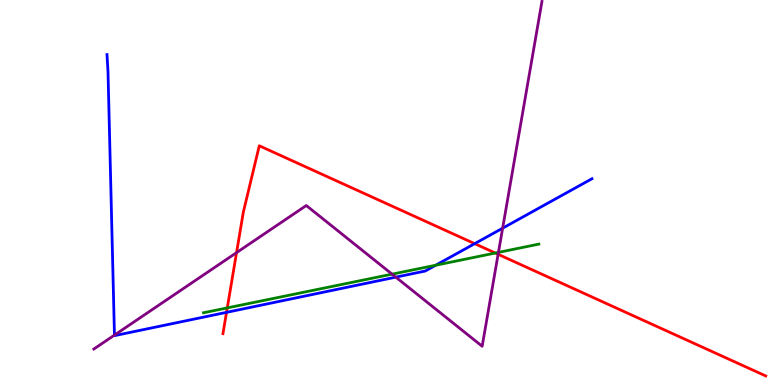[{'lines': ['blue', 'red'], 'intersections': [{'x': 2.92, 'y': 1.89}, {'x': 6.12, 'y': 3.67}]}, {'lines': ['green', 'red'], 'intersections': [{'x': 2.93, 'y': 2.0}, {'x': 6.39, 'y': 3.43}]}, {'lines': ['purple', 'red'], 'intersections': [{'x': 3.05, 'y': 3.44}, {'x': 6.43, 'y': 3.39}]}, {'lines': ['blue', 'green'], 'intersections': [{'x': 5.62, 'y': 3.11}]}, {'lines': ['blue', 'purple'], 'intersections': [{'x': 1.48, 'y': 1.3}, {'x': 5.11, 'y': 2.8}, {'x': 6.49, 'y': 4.07}]}, {'lines': ['green', 'purple'], 'intersections': [{'x': 5.06, 'y': 2.88}, {'x': 6.43, 'y': 3.44}]}]